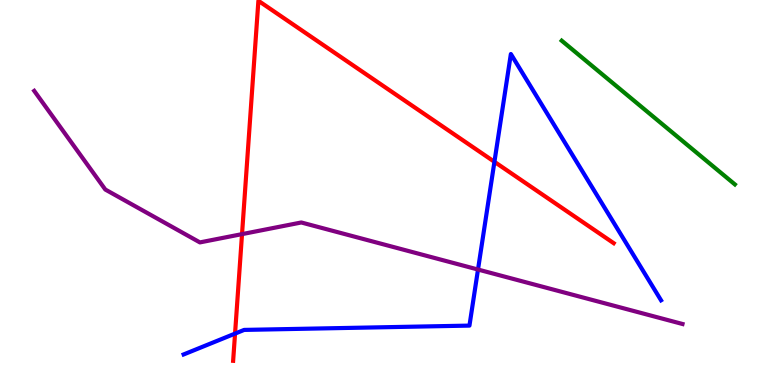[{'lines': ['blue', 'red'], 'intersections': [{'x': 3.03, 'y': 1.33}, {'x': 6.38, 'y': 5.8}]}, {'lines': ['green', 'red'], 'intersections': []}, {'lines': ['purple', 'red'], 'intersections': [{'x': 3.12, 'y': 3.92}]}, {'lines': ['blue', 'green'], 'intersections': []}, {'lines': ['blue', 'purple'], 'intersections': [{'x': 6.17, 'y': 3.0}]}, {'lines': ['green', 'purple'], 'intersections': []}]